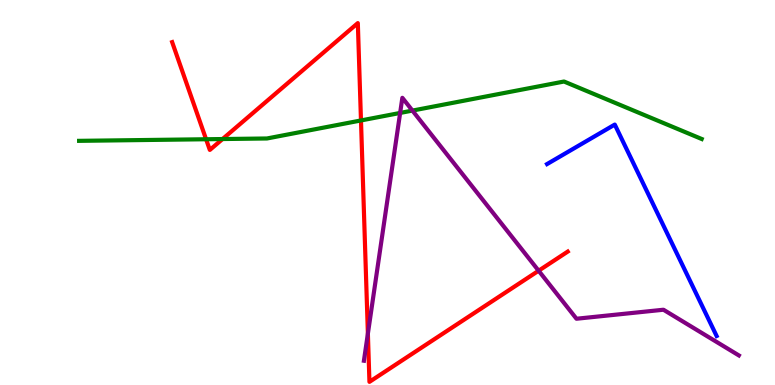[{'lines': ['blue', 'red'], 'intersections': []}, {'lines': ['green', 'red'], 'intersections': [{'x': 2.66, 'y': 6.38}, {'x': 2.87, 'y': 6.39}, {'x': 4.66, 'y': 6.87}]}, {'lines': ['purple', 'red'], 'intersections': [{'x': 4.75, 'y': 1.33}, {'x': 6.95, 'y': 2.97}]}, {'lines': ['blue', 'green'], 'intersections': []}, {'lines': ['blue', 'purple'], 'intersections': []}, {'lines': ['green', 'purple'], 'intersections': [{'x': 5.16, 'y': 7.07}, {'x': 5.32, 'y': 7.13}]}]